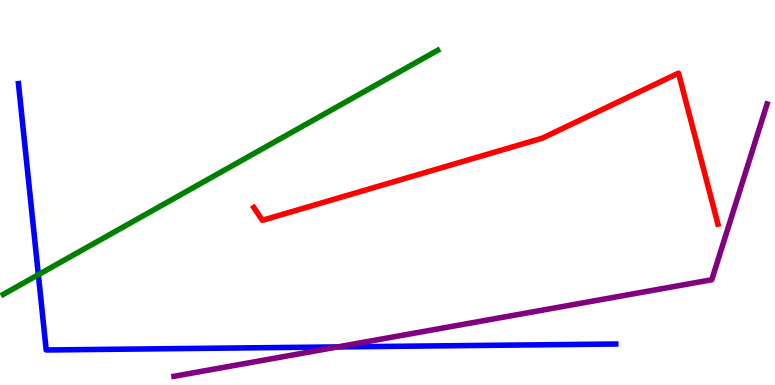[{'lines': ['blue', 'red'], 'intersections': []}, {'lines': ['green', 'red'], 'intersections': []}, {'lines': ['purple', 'red'], 'intersections': []}, {'lines': ['blue', 'green'], 'intersections': [{'x': 0.495, 'y': 2.87}]}, {'lines': ['blue', 'purple'], 'intersections': [{'x': 4.36, 'y': 0.989}]}, {'lines': ['green', 'purple'], 'intersections': []}]